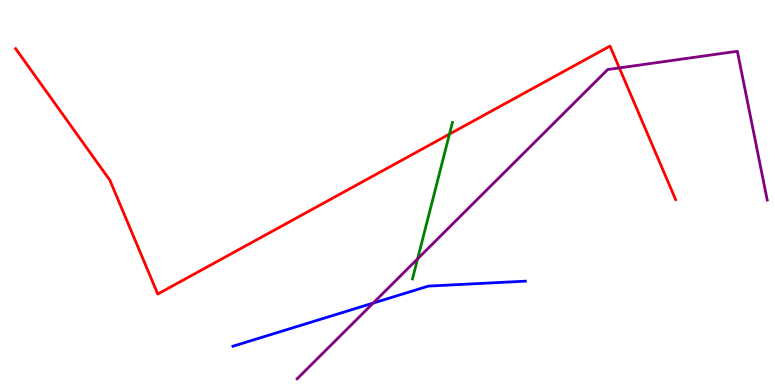[{'lines': ['blue', 'red'], 'intersections': []}, {'lines': ['green', 'red'], 'intersections': [{'x': 5.8, 'y': 6.52}]}, {'lines': ['purple', 'red'], 'intersections': [{'x': 7.99, 'y': 8.24}]}, {'lines': ['blue', 'green'], 'intersections': []}, {'lines': ['blue', 'purple'], 'intersections': [{'x': 4.82, 'y': 2.13}]}, {'lines': ['green', 'purple'], 'intersections': [{'x': 5.39, 'y': 3.28}]}]